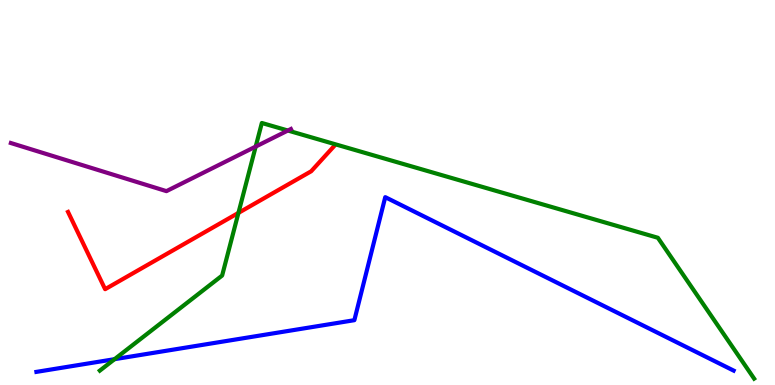[{'lines': ['blue', 'red'], 'intersections': []}, {'lines': ['green', 'red'], 'intersections': [{'x': 3.08, 'y': 4.47}]}, {'lines': ['purple', 'red'], 'intersections': []}, {'lines': ['blue', 'green'], 'intersections': [{'x': 1.48, 'y': 0.671}]}, {'lines': ['blue', 'purple'], 'intersections': []}, {'lines': ['green', 'purple'], 'intersections': [{'x': 3.3, 'y': 6.19}, {'x': 3.71, 'y': 6.61}]}]